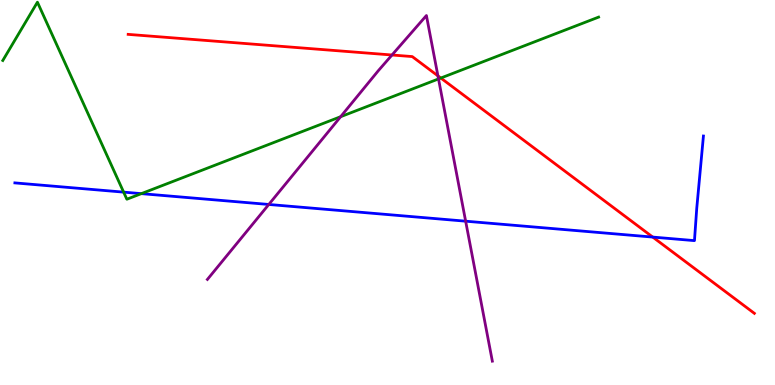[{'lines': ['blue', 'red'], 'intersections': [{'x': 8.42, 'y': 3.84}]}, {'lines': ['green', 'red'], 'intersections': [{'x': 5.69, 'y': 7.97}]}, {'lines': ['purple', 'red'], 'intersections': [{'x': 5.06, 'y': 8.57}, {'x': 5.65, 'y': 8.03}]}, {'lines': ['blue', 'green'], 'intersections': [{'x': 1.6, 'y': 5.01}, {'x': 1.82, 'y': 4.97}]}, {'lines': ['blue', 'purple'], 'intersections': [{'x': 3.47, 'y': 4.69}, {'x': 6.01, 'y': 4.25}]}, {'lines': ['green', 'purple'], 'intersections': [{'x': 4.4, 'y': 6.97}, {'x': 5.66, 'y': 7.95}]}]